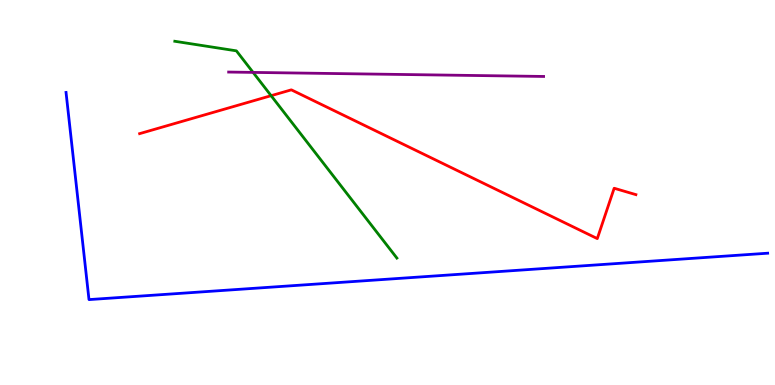[{'lines': ['blue', 'red'], 'intersections': []}, {'lines': ['green', 'red'], 'intersections': [{'x': 3.5, 'y': 7.51}]}, {'lines': ['purple', 'red'], 'intersections': []}, {'lines': ['blue', 'green'], 'intersections': []}, {'lines': ['blue', 'purple'], 'intersections': []}, {'lines': ['green', 'purple'], 'intersections': [{'x': 3.27, 'y': 8.12}]}]